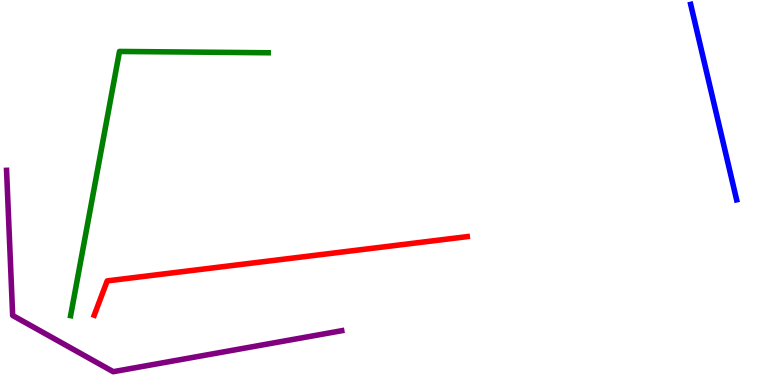[{'lines': ['blue', 'red'], 'intersections': []}, {'lines': ['green', 'red'], 'intersections': []}, {'lines': ['purple', 'red'], 'intersections': []}, {'lines': ['blue', 'green'], 'intersections': []}, {'lines': ['blue', 'purple'], 'intersections': []}, {'lines': ['green', 'purple'], 'intersections': []}]